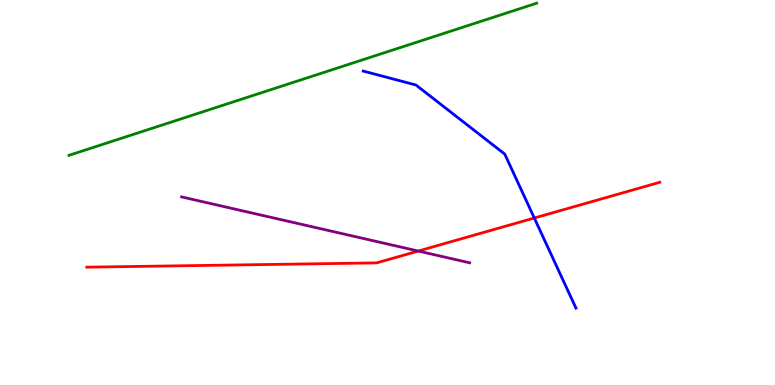[{'lines': ['blue', 'red'], 'intersections': [{'x': 6.89, 'y': 4.34}]}, {'lines': ['green', 'red'], 'intersections': []}, {'lines': ['purple', 'red'], 'intersections': [{'x': 5.4, 'y': 3.48}]}, {'lines': ['blue', 'green'], 'intersections': []}, {'lines': ['blue', 'purple'], 'intersections': []}, {'lines': ['green', 'purple'], 'intersections': []}]